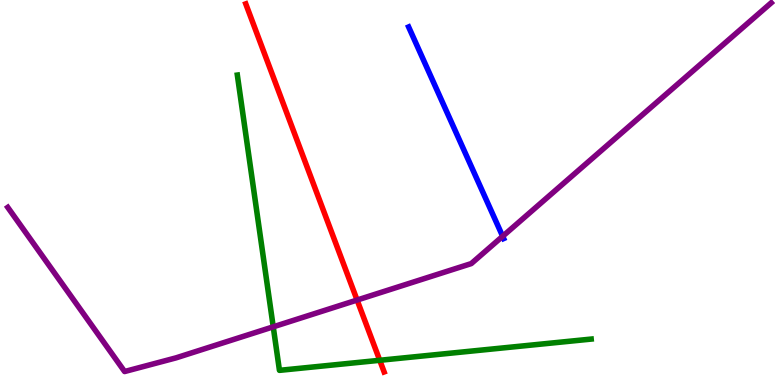[{'lines': ['blue', 'red'], 'intersections': []}, {'lines': ['green', 'red'], 'intersections': [{'x': 4.9, 'y': 0.642}]}, {'lines': ['purple', 'red'], 'intersections': [{'x': 4.61, 'y': 2.21}]}, {'lines': ['blue', 'green'], 'intersections': []}, {'lines': ['blue', 'purple'], 'intersections': [{'x': 6.49, 'y': 3.86}]}, {'lines': ['green', 'purple'], 'intersections': [{'x': 3.53, 'y': 1.51}]}]